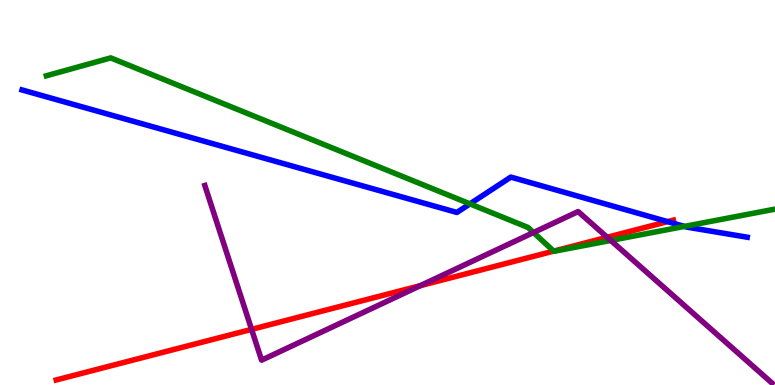[{'lines': ['blue', 'red'], 'intersections': [{'x': 8.61, 'y': 4.24}]}, {'lines': ['green', 'red'], 'intersections': [{'x': 7.14, 'y': 3.48}]}, {'lines': ['purple', 'red'], 'intersections': [{'x': 3.25, 'y': 1.45}, {'x': 5.42, 'y': 2.58}, {'x': 7.83, 'y': 3.84}]}, {'lines': ['blue', 'green'], 'intersections': [{'x': 6.06, 'y': 4.7}, {'x': 8.83, 'y': 4.12}]}, {'lines': ['blue', 'purple'], 'intersections': []}, {'lines': ['green', 'purple'], 'intersections': [{'x': 6.88, 'y': 3.96}, {'x': 7.88, 'y': 3.75}]}]